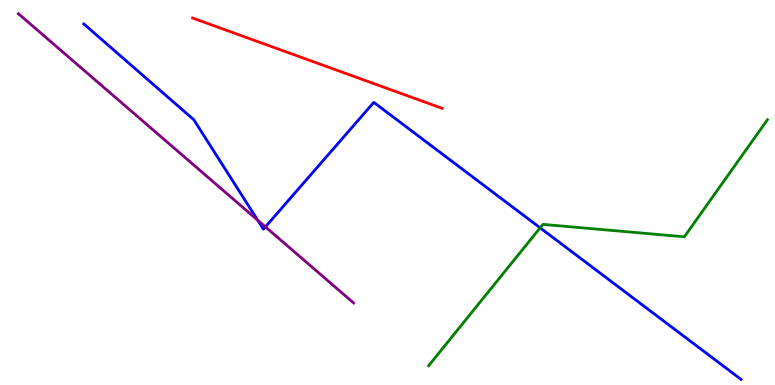[{'lines': ['blue', 'red'], 'intersections': []}, {'lines': ['green', 'red'], 'intersections': []}, {'lines': ['purple', 'red'], 'intersections': []}, {'lines': ['blue', 'green'], 'intersections': [{'x': 6.97, 'y': 4.08}]}, {'lines': ['blue', 'purple'], 'intersections': [{'x': 3.33, 'y': 4.28}, {'x': 3.42, 'y': 4.11}]}, {'lines': ['green', 'purple'], 'intersections': []}]